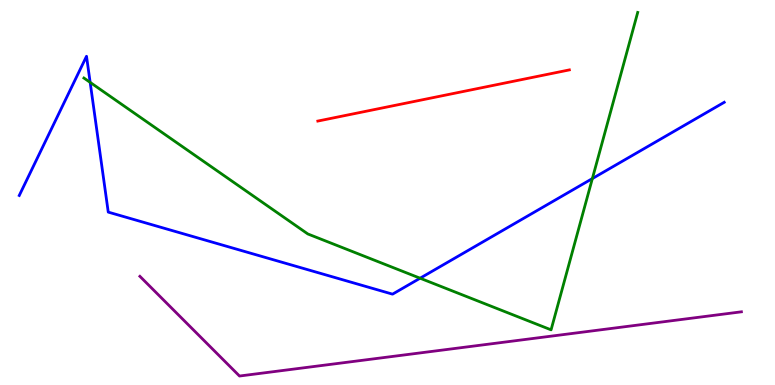[{'lines': ['blue', 'red'], 'intersections': []}, {'lines': ['green', 'red'], 'intersections': []}, {'lines': ['purple', 'red'], 'intersections': []}, {'lines': ['blue', 'green'], 'intersections': [{'x': 1.16, 'y': 7.86}, {'x': 5.42, 'y': 2.77}, {'x': 7.64, 'y': 5.36}]}, {'lines': ['blue', 'purple'], 'intersections': []}, {'lines': ['green', 'purple'], 'intersections': []}]